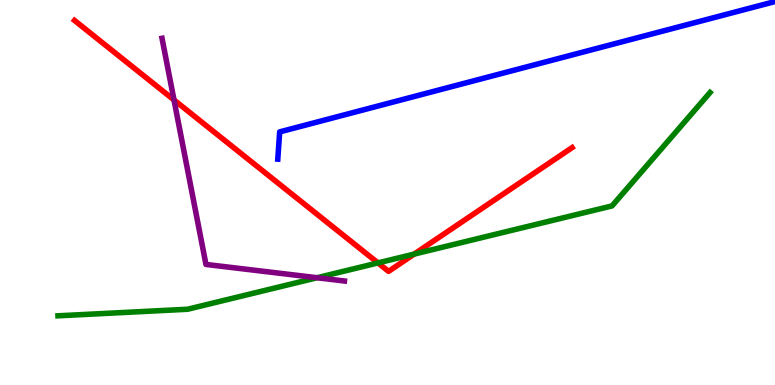[{'lines': ['blue', 'red'], 'intersections': []}, {'lines': ['green', 'red'], 'intersections': [{'x': 4.88, 'y': 3.17}, {'x': 5.34, 'y': 3.4}]}, {'lines': ['purple', 'red'], 'intersections': [{'x': 2.25, 'y': 7.4}]}, {'lines': ['blue', 'green'], 'intersections': []}, {'lines': ['blue', 'purple'], 'intersections': []}, {'lines': ['green', 'purple'], 'intersections': [{'x': 4.09, 'y': 2.79}]}]